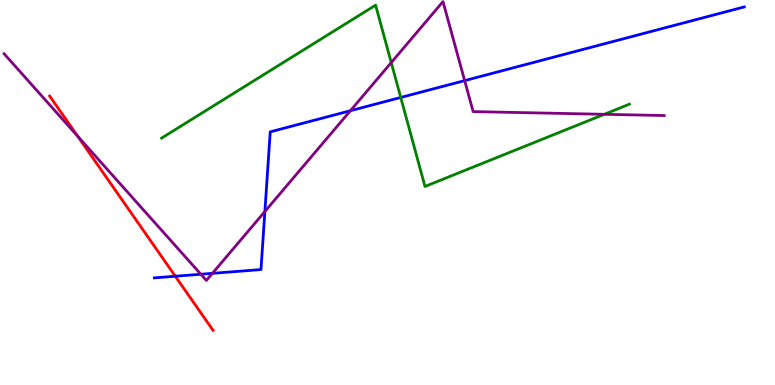[{'lines': ['blue', 'red'], 'intersections': [{'x': 2.26, 'y': 2.83}]}, {'lines': ['green', 'red'], 'intersections': []}, {'lines': ['purple', 'red'], 'intersections': [{'x': 1.0, 'y': 6.46}]}, {'lines': ['blue', 'green'], 'intersections': [{'x': 5.17, 'y': 7.47}]}, {'lines': ['blue', 'purple'], 'intersections': [{'x': 2.59, 'y': 2.88}, {'x': 2.74, 'y': 2.9}, {'x': 3.42, 'y': 4.51}, {'x': 4.52, 'y': 7.12}, {'x': 6.0, 'y': 7.91}]}, {'lines': ['green', 'purple'], 'intersections': [{'x': 5.05, 'y': 8.37}, {'x': 7.8, 'y': 7.03}]}]